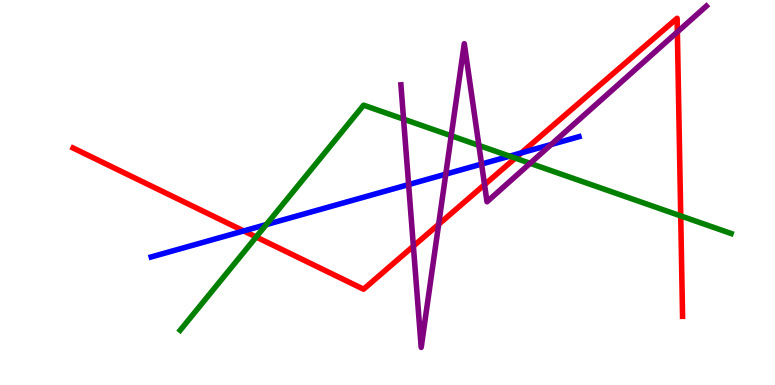[{'lines': ['blue', 'red'], 'intersections': [{'x': 3.14, 'y': 4.0}, {'x': 6.73, 'y': 6.03}]}, {'lines': ['green', 'red'], 'intersections': [{'x': 3.31, 'y': 3.84}, {'x': 6.65, 'y': 5.89}, {'x': 8.78, 'y': 4.39}]}, {'lines': ['purple', 'red'], 'intersections': [{'x': 5.33, 'y': 3.61}, {'x': 5.66, 'y': 4.17}, {'x': 6.25, 'y': 5.2}, {'x': 8.74, 'y': 9.17}]}, {'lines': ['blue', 'green'], 'intersections': [{'x': 3.44, 'y': 4.17}, {'x': 6.58, 'y': 5.94}]}, {'lines': ['blue', 'purple'], 'intersections': [{'x': 5.27, 'y': 5.21}, {'x': 5.75, 'y': 5.48}, {'x': 6.21, 'y': 5.74}, {'x': 7.11, 'y': 6.25}]}, {'lines': ['green', 'purple'], 'intersections': [{'x': 5.21, 'y': 6.91}, {'x': 5.82, 'y': 6.47}, {'x': 6.18, 'y': 6.22}, {'x': 6.84, 'y': 5.76}]}]